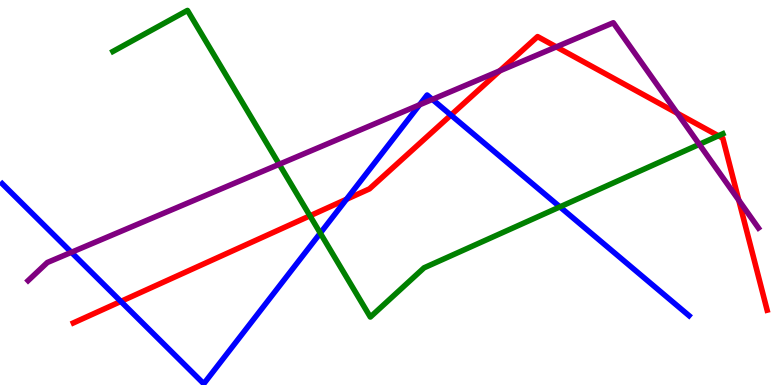[{'lines': ['blue', 'red'], 'intersections': [{'x': 1.56, 'y': 2.17}, {'x': 4.47, 'y': 4.82}, {'x': 5.82, 'y': 7.01}]}, {'lines': ['green', 'red'], 'intersections': [{'x': 4.0, 'y': 4.39}, {'x': 9.27, 'y': 6.47}]}, {'lines': ['purple', 'red'], 'intersections': [{'x': 6.45, 'y': 8.16}, {'x': 7.18, 'y': 8.78}, {'x': 8.74, 'y': 7.06}, {'x': 9.53, 'y': 4.8}]}, {'lines': ['blue', 'green'], 'intersections': [{'x': 4.13, 'y': 3.94}, {'x': 7.22, 'y': 4.63}]}, {'lines': ['blue', 'purple'], 'intersections': [{'x': 0.921, 'y': 3.45}, {'x': 5.41, 'y': 7.28}, {'x': 5.58, 'y': 7.42}]}, {'lines': ['green', 'purple'], 'intersections': [{'x': 3.6, 'y': 5.73}, {'x': 9.02, 'y': 6.25}]}]